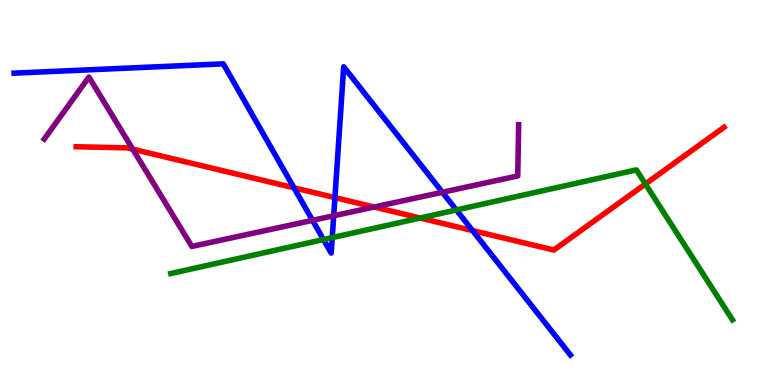[{'lines': ['blue', 'red'], 'intersections': [{'x': 3.79, 'y': 5.12}, {'x': 4.32, 'y': 4.87}, {'x': 6.1, 'y': 4.01}]}, {'lines': ['green', 'red'], 'intersections': [{'x': 5.42, 'y': 4.34}, {'x': 8.33, 'y': 5.22}]}, {'lines': ['purple', 'red'], 'intersections': [{'x': 1.71, 'y': 6.13}, {'x': 4.83, 'y': 4.62}]}, {'lines': ['blue', 'green'], 'intersections': [{'x': 4.17, 'y': 3.78}, {'x': 4.29, 'y': 3.83}, {'x': 5.89, 'y': 4.55}]}, {'lines': ['blue', 'purple'], 'intersections': [{'x': 4.03, 'y': 4.28}, {'x': 4.31, 'y': 4.4}, {'x': 5.71, 'y': 5.01}]}, {'lines': ['green', 'purple'], 'intersections': []}]